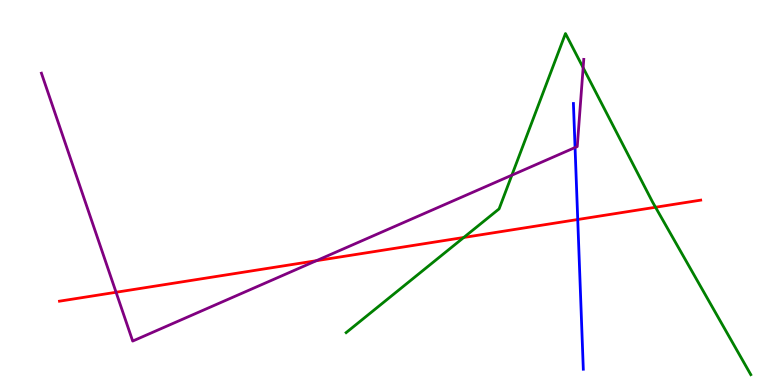[{'lines': ['blue', 'red'], 'intersections': [{'x': 7.45, 'y': 4.3}]}, {'lines': ['green', 'red'], 'intersections': [{'x': 5.98, 'y': 3.83}, {'x': 8.46, 'y': 4.62}]}, {'lines': ['purple', 'red'], 'intersections': [{'x': 1.5, 'y': 2.41}, {'x': 4.08, 'y': 3.23}]}, {'lines': ['blue', 'green'], 'intersections': []}, {'lines': ['blue', 'purple'], 'intersections': [{'x': 7.42, 'y': 6.17}]}, {'lines': ['green', 'purple'], 'intersections': [{'x': 6.6, 'y': 5.45}, {'x': 7.52, 'y': 8.24}]}]